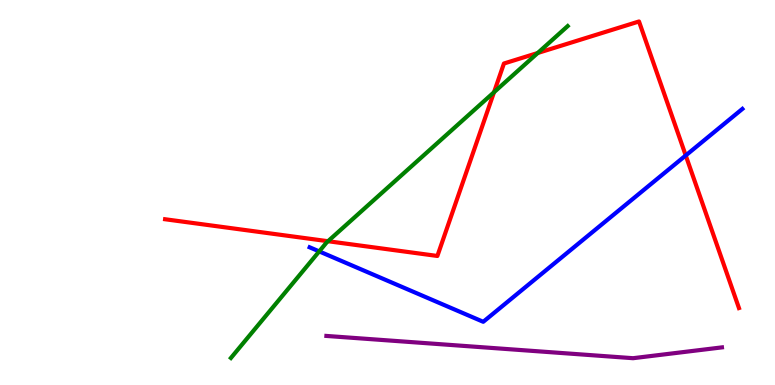[{'lines': ['blue', 'red'], 'intersections': [{'x': 8.85, 'y': 5.96}]}, {'lines': ['green', 'red'], 'intersections': [{'x': 4.23, 'y': 3.73}, {'x': 6.37, 'y': 7.6}, {'x': 6.94, 'y': 8.62}]}, {'lines': ['purple', 'red'], 'intersections': []}, {'lines': ['blue', 'green'], 'intersections': [{'x': 4.12, 'y': 3.47}]}, {'lines': ['blue', 'purple'], 'intersections': []}, {'lines': ['green', 'purple'], 'intersections': []}]